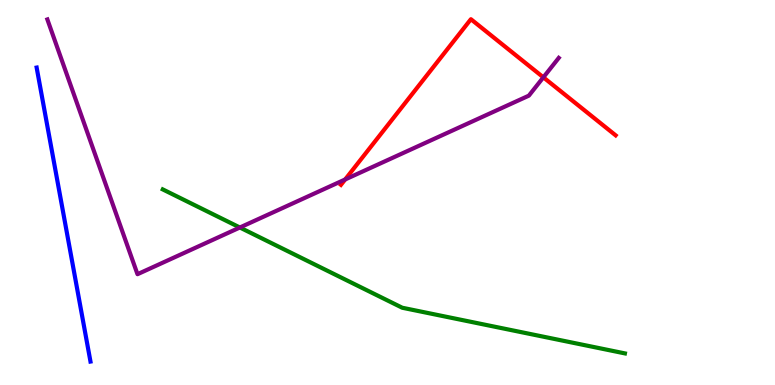[{'lines': ['blue', 'red'], 'intersections': []}, {'lines': ['green', 'red'], 'intersections': []}, {'lines': ['purple', 'red'], 'intersections': [{'x': 4.45, 'y': 5.34}, {'x': 7.01, 'y': 7.99}]}, {'lines': ['blue', 'green'], 'intersections': []}, {'lines': ['blue', 'purple'], 'intersections': []}, {'lines': ['green', 'purple'], 'intersections': [{'x': 3.09, 'y': 4.09}]}]